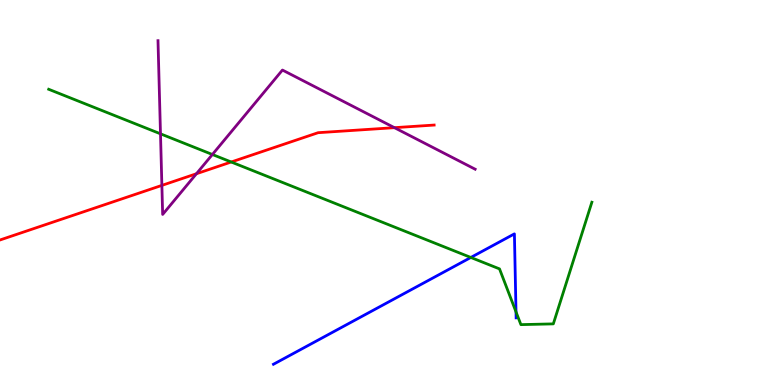[{'lines': ['blue', 'red'], 'intersections': []}, {'lines': ['green', 'red'], 'intersections': [{'x': 2.98, 'y': 5.79}]}, {'lines': ['purple', 'red'], 'intersections': [{'x': 2.09, 'y': 5.18}, {'x': 2.53, 'y': 5.49}, {'x': 5.09, 'y': 6.68}]}, {'lines': ['blue', 'green'], 'intersections': [{'x': 6.08, 'y': 3.31}, {'x': 6.66, 'y': 1.9}]}, {'lines': ['blue', 'purple'], 'intersections': []}, {'lines': ['green', 'purple'], 'intersections': [{'x': 2.07, 'y': 6.52}, {'x': 2.74, 'y': 5.99}]}]